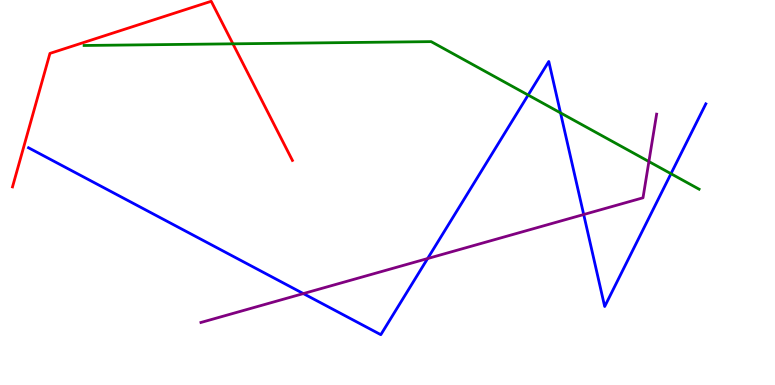[{'lines': ['blue', 'red'], 'intersections': []}, {'lines': ['green', 'red'], 'intersections': [{'x': 3.01, 'y': 8.86}]}, {'lines': ['purple', 'red'], 'intersections': []}, {'lines': ['blue', 'green'], 'intersections': [{'x': 6.81, 'y': 7.53}, {'x': 7.23, 'y': 7.07}, {'x': 8.66, 'y': 5.49}]}, {'lines': ['blue', 'purple'], 'intersections': [{'x': 3.91, 'y': 2.37}, {'x': 5.52, 'y': 3.28}, {'x': 7.53, 'y': 4.43}]}, {'lines': ['green', 'purple'], 'intersections': [{'x': 8.37, 'y': 5.8}]}]